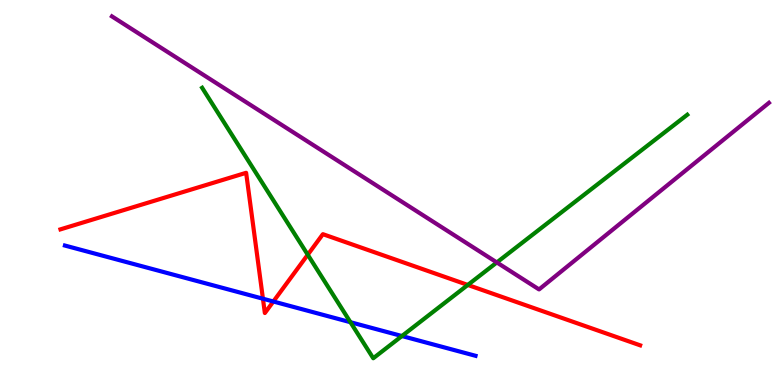[{'lines': ['blue', 'red'], 'intersections': [{'x': 3.39, 'y': 2.24}, {'x': 3.53, 'y': 2.17}]}, {'lines': ['green', 'red'], 'intersections': [{'x': 3.97, 'y': 3.38}, {'x': 6.04, 'y': 2.6}]}, {'lines': ['purple', 'red'], 'intersections': []}, {'lines': ['blue', 'green'], 'intersections': [{'x': 4.52, 'y': 1.63}, {'x': 5.19, 'y': 1.27}]}, {'lines': ['blue', 'purple'], 'intersections': []}, {'lines': ['green', 'purple'], 'intersections': [{'x': 6.41, 'y': 3.18}]}]